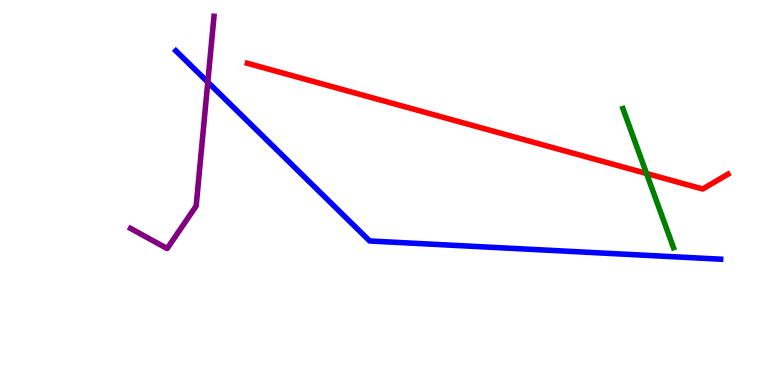[{'lines': ['blue', 'red'], 'intersections': []}, {'lines': ['green', 'red'], 'intersections': [{'x': 8.34, 'y': 5.49}]}, {'lines': ['purple', 'red'], 'intersections': []}, {'lines': ['blue', 'green'], 'intersections': []}, {'lines': ['blue', 'purple'], 'intersections': [{'x': 2.68, 'y': 7.87}]}, {'lines': ['green', 'purple'], 'intersections': []}]